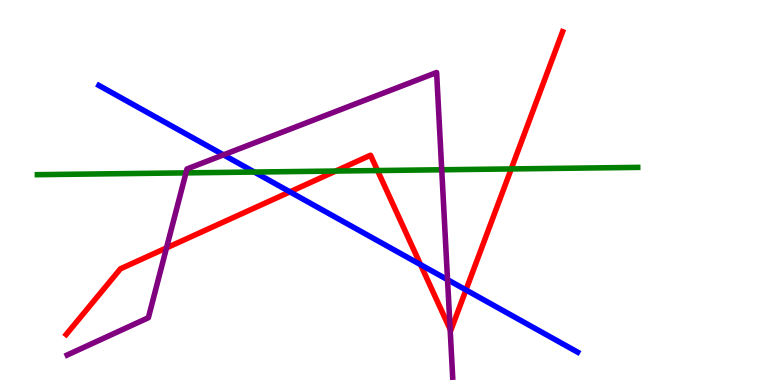[{'lines': ['blue', 'red'], 'intersections': [{'x': 3.74, 'y': 5.02}, {'x': 5.43, 'y': 3.13}, {'x': 6.01, 'y': 2.47}]}, {'lines': ['green', 'red'], 'intersections': [{'x': 4.33, 'y': 5.56}, {'x': 4.87, 'y': 5.57}, {'x': 6.6, 'y': 5.61}]}, {'lines': ['purple', 'red'], 'intersections': [{'x': 2.15, 'y': 3.56}, {'x': 5.81, 'y': 1.44}]}, {'lines': ['blue', 'green'], 'intersections': [{'x': 3.28, 'y': 5.53}]}, {'lines': ['blue', 'purple'], 'intersections': [{'x': 2.88, 'y': 5.98}, {'x': 5.77, 'y': 2.74}]}, {'lines': ['green', 'purple'], 'intersections': [{'x': 2.4, 'y': 5.51}, {'x': 5.7, 'y': 5.59}]}]